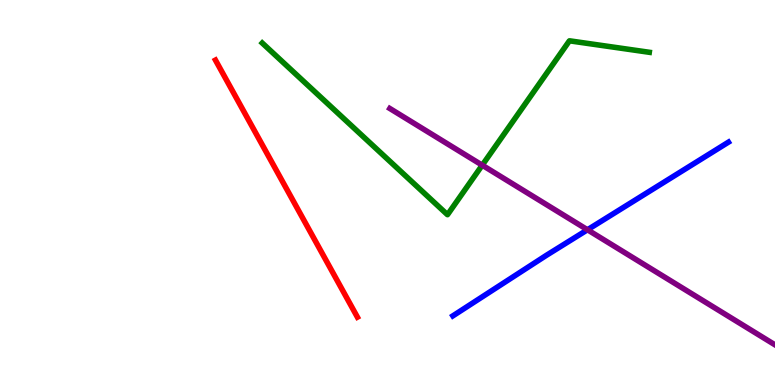[{'lines': ['blue', 'red'], 'intersections': []}, {'lines': ['green', 'red'], 'intersections': []}, {'lines': ['purple', 'red'], 'intersections': []}, {'lines': ['blue', 'green'], 'intersections': []}, {'lines': ['blue', 'purple'], 'intersections': [{'x': 7.58, 'y': 4.03}]}, {'lines': ['green', 'purple'], 'intersections': [{'x': 6.22, 'y': 5.71}]}]